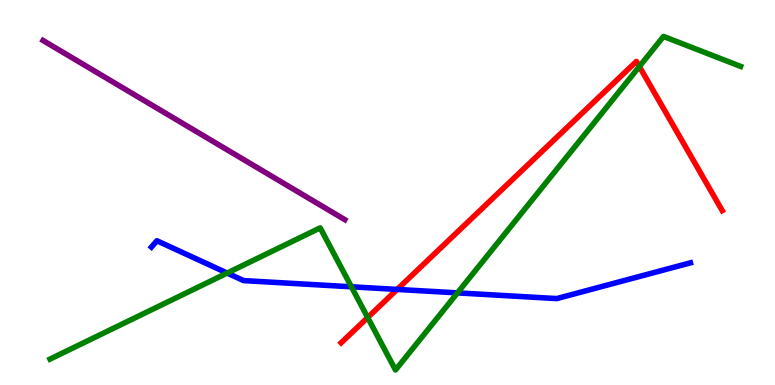[{'lines': ['blue', 'red'], 'intersections': [{'x': 5.12, 'y': 2.48}]}, {'lines': ['green', 'red'], 'intersections': [{'x': 4.74, 'y': 1.75}, {'x': 8.25, 'y': 8.27}]}, {'lines': ['purple', 'red'], 'intersections': []}, {'lines': ['blue', 'green'], 'intersections': [{'x': 2.93, 'y': 2.91}, {'x': 4.53, 'y': 2.55}, {'x': 5.9, 'y': 2.39}]}, {'lines': ['blue', 'purple'], 'intersections': []}, {'lines': ['green', 'purple'], 'intersections': []}]